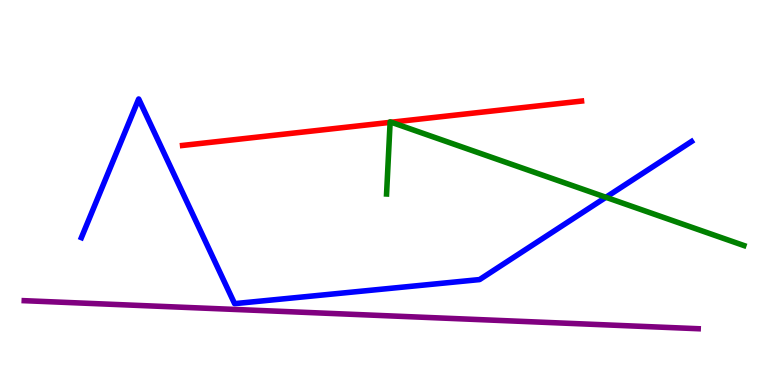[{'lines': ['blue', 'red'], 'intersections': []}, {'lines': ['green', 'red'], 'intersections': [{'x': 5.03, 'y': 6.82}, {'x': 5.05, 'y': 6.83}]}, {'lines': ['purple', 'red'], 'intersections': []}, {'lines': ['blue', 'green'], 'intersections': [{'x': 7.82, 'y': 4.88}]}, {'lines': ['blue', 'purple'], 'intersections': []}, {'lines': ['green', 'purple'], 'intersections': []}]